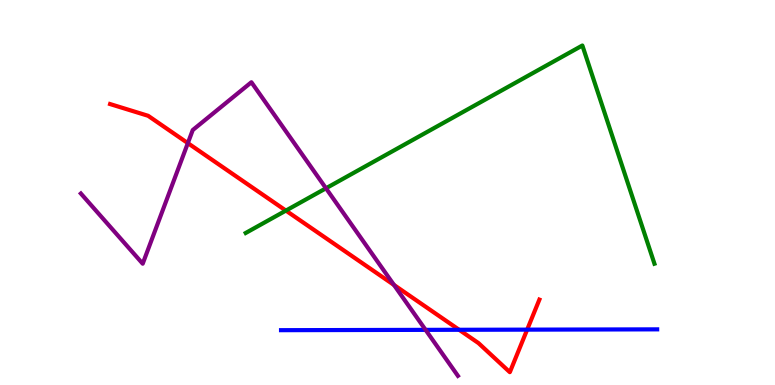[{'lines': ['blue', 'red'], 'intersections': [{'x': 5.92, 'y': 1.43}, {'x': 6.8, 'y': 1.44}]}, {'lines': ['green', 'red'], 'intersections': [{'x': 3.69, 'y': 4.53}]}, {'lines': ['purple', 'red'], 'intersections': [{'x': 2.42, 'y': 6.28}, {'x': 5.08, 'y': 2.6}]}, {'lines': ['blue', 'green'], 'intersections': []}, {'lines': ['blue', 'purple'], 'intersections': [{'x': 5.49, 'y': 1.43}]}, {'lines': ['green', 'purple'], 'intersections': [{'x': 4.21, 'y': 5.11}]}]